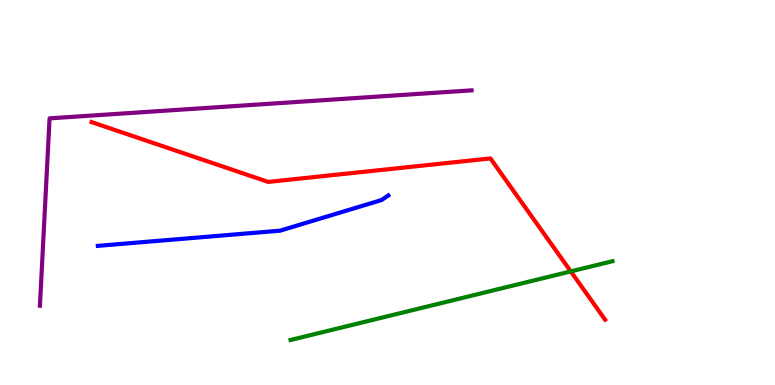[{'lines': ['blue', 'red'], 'intersections': []}, {'lines': ['green', 'red'], 'intersections': [{'x': 7.36, 'y': 2.95}]}, {'lines': ['purple', 'red'], 'intersections': []}, {'lines': ['blue', 'green'], 'intersections': []}, {'lines': ['blue', 'purple'], 'intersections': []}, {'lines': ['green', 'purple'], 'intersections': []}]